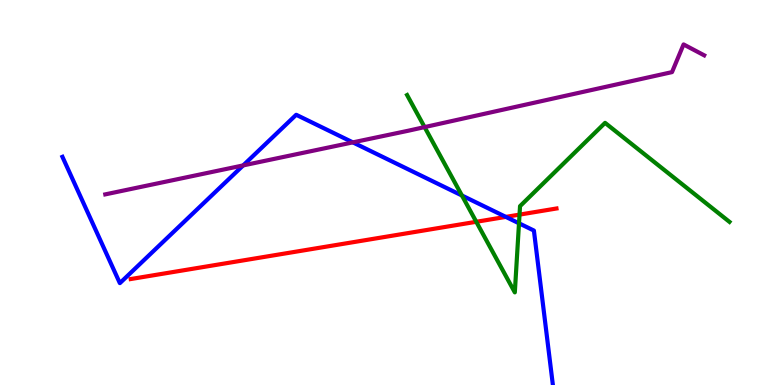[{'lines': ['blue', 'red'], 'intersections': [{'x': 6.53, 'y': 4.37}]}, {'lines': ['green', 'red'], 'intersections': [{'x': 6.15, 'y': 4.24}, {'x': 6.7, 'y': 4.43}]}, {'lines': ['purple', 'red'], 'intersections': []}, {'lines': ['blue', 'green'], 'intersections': [{'x': 5.96, 'y': 4.92}, {'x': 6.7, 'y': 4.2}]}, {'lines': ['blue', 'purple'], 'intersections': [{'x': 3.14, 'y': 5.7}, {'x': 4.55, 'y': 6.3}]}, {'lines': ['green', 'purple'], 'intersections': [{'x': 5.48, 'y': 6.7}]}]